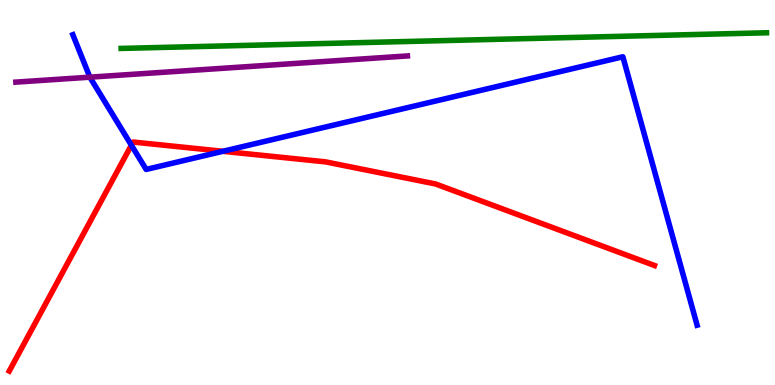[{'lines': ['blue', 'red'], 'intersections': [{'x': 1.7, 'y': 6.23}, {'x': 2.88, 'y': 6.07}]}, {'lines': ['green', 'red'], 'intersections': []}, {'lines': ['purple', 'red'], 'intersections': []}, {'lines': ['blue', 'green'], 'intersections': []}, {'lines': ['blue', 'purple'], 'intersections': [{'x': 1.16, 'y': 8.0}]}, {'lines': ['green', 'purple'], 'intersections': []}]